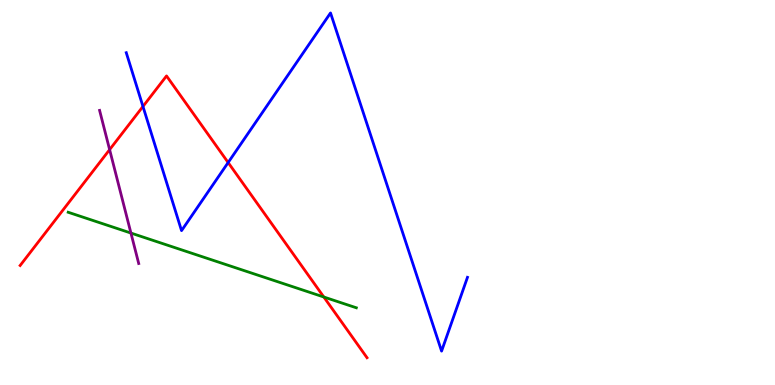[{'lines': ['blue', 'red'], 'intersections': [{'x': 1.84, 'y': 7.24}, {'x': 2.94, 'y': 5.78}]}, {'lines': ['green', 'red'], 'intersections': [{'x': 4.18, 'y': 2.29}]}, {'lines': ['purple', 'red'], 'intersections': [{'x': 1.41, 'y': 6.11}]}, {'lines': ['blue', 'green'], 'intersections': []}, {'lines': ['blue', 'purple'], 'intersections': []}, {'lines': ['green', 'purple'], 'intersections': [{'x': 1.69, 'y': 3.95}]}]